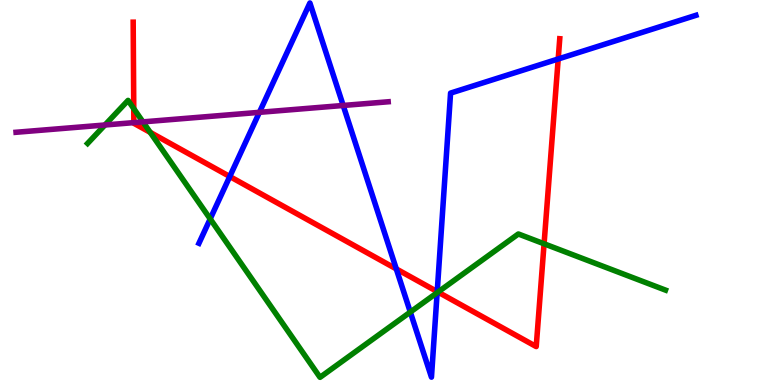[{'lines': ['blue', 'red'], 'intersections': [{'x': 2.96, 'y': 5.42}, {'x': 5.11, 'y': 3.02}, {'x': 5.64, 'y': 2.43}, {'x': 7.2, 'y': 8.47}]}, {'lines': ['green', 'red'], 'intersections': [{'x': 1.73, 'y': 7.18}, {'x': 1.94, 'y': 6.56}, {'x': 5.65, 'y': 2.41}, {'x': 7.02, 'y': 3.67}]}, {'lines': ['purple', 'red'], 'intersections': [{'x': 1.73, 'y': 6.81}]}, {'lines': ['blue', 'green'], 'intersections': [{'x': 2.71, 'y': 4.31}, {'x': 5.29, 'y': 1.89}, {'x': 5.64, 'y': 2.4}]}, {'lines': ['blue', 'purple'], 'intersections': [{'x': 3.35, 'y': 7.08}, {'x': 4.43, 'y': 7.26}]}, {'lines': ['green', 'purple'], 'intersections': [{'x': 1.35, 'y': 6.75}, {'x': 1.84, 'y': 6.83}]}]